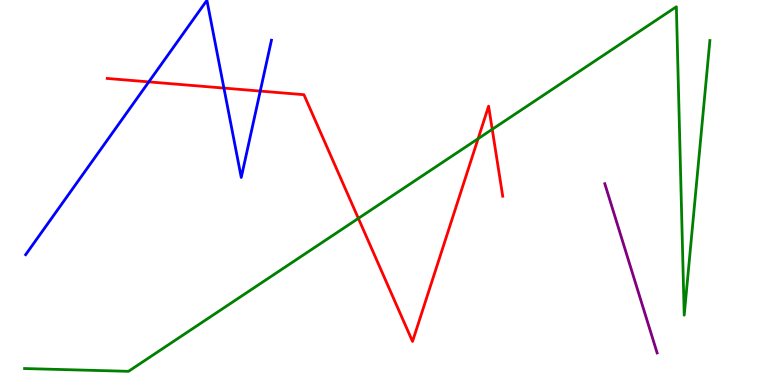[{'lines': ['blue', 'red'], 'intersections': [{'x': 1.92, 'y': 7.87}, {'x': 2.89, 'y': 7.71}, {'x': 3.36, 'y': 7.63}]}, {'lines': ['green', 'red'], 'intersections': [{'x': 4.62, 'y': 4.33}, {'x': 6.17, 'y': 6.4}, {'x': 6.35, 'y': 6.64}]}, {'lines': ['purple', 'red'], 'intersections': []}, {'lines': ['blue', 'green'], 'intersections': []}, {'lines': ['blue', 'purple'], 'intersections': []}, {'lines': ['green', 'purple'], 'intersections': []}]